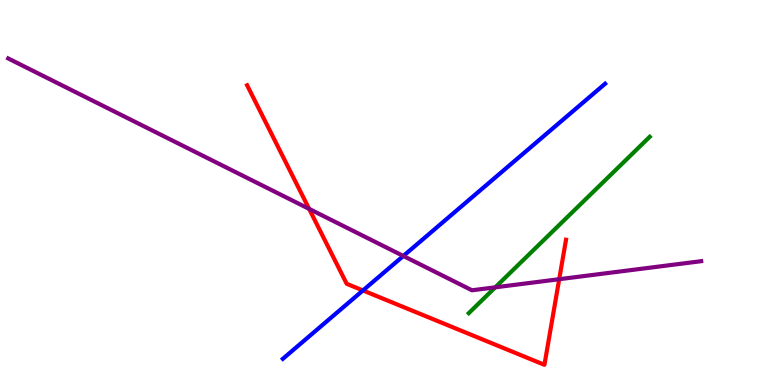[{'lines': ['blue', 'red'], 'intersections': [{'x': 4.68, 'y': 2.46}]}, {'lines': ['green', 'red'], 'intersections': []}, {'lines': ['purple', 'red'], 'intersections': [{'x': 3.99, 'y': 4.57}, {'x': 7.22, 'y': 2.75}]}, {'lines': ['blue', 'green'], 'intersections': []}, {'lines': ['blue', 'purple'], 'intersections': [{'x': 5.2, 'y': 3.35}]}, {'lines': ['green', 'purple'], 'intersections': [{'x': 6.39, 'y': 2.54}]}]